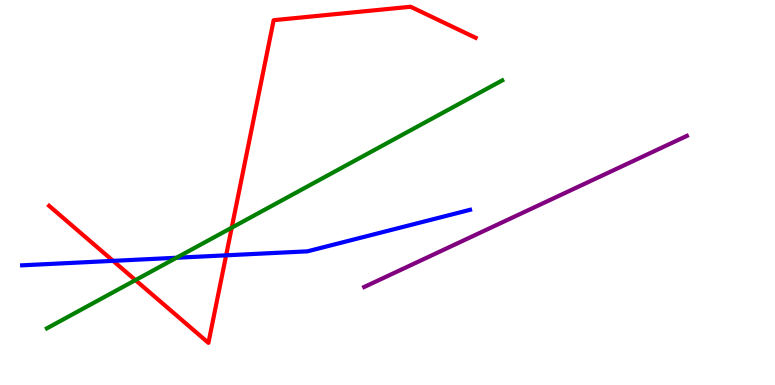[{'lines': ['blue', 'red'], 'intersections': [{'x': 1.46, 'y': 3.22}, {'x': 2.92, 'y': 3.37}]}, {'lines': ['green', 'red'], 'intersections': [{'x': 1.75, 'y': 2.72}, {'x': 2.99, 'y': 4.09}]}, {'lines': ['purple', 'red'], 'intersections': []}, {'lines': ['blue', 'green'], 'intersections': [{'x': 2.28, 'y': 3.31}]}, {'lines': ['blue', 'purple'], 'intersections': []}, {'lines': ['green', 'purple'], 'intersections': []}]